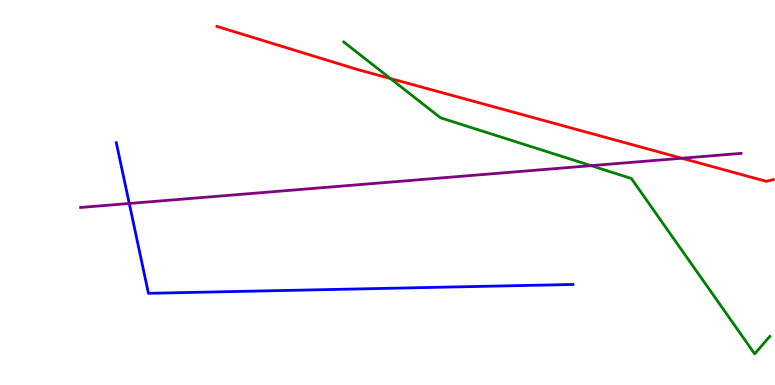[{'lines': ['blue', 'red'], 'intersections': []}, {'lines': ['green', 'red'], 'intersections': [{'x': 5.04, 'y': 7.96}]}, {'lines': ['purple', 'red'], 'intersections': [{'x': 8.8, 'y': 5.89}]}, {'lines': ['blue', 'green'], 'intersections': []}, {'lines': ['blue', 'purple'], 'intersections': [{'x': 1.67, 'y': 4.71}]}, {'lines': ['green', 'purple'], 'intersections': [{'x': 7.63, 'y': 5.7}]}]